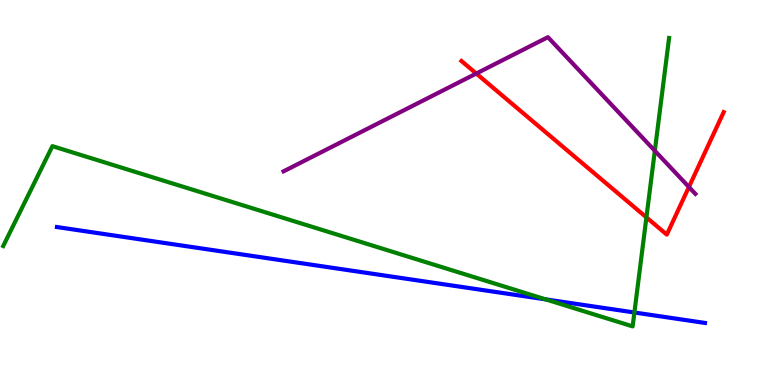[{'lines': ['blue', 'red'], 'intersections': []}, {'lines': ['green', 'red'], 'intersections': [{'x': 8.34, 'y': 4.35}]}, {'lines': ['purple', 'red'], 'intersections': [{'x': 6.15, 'y': 8.09}, {'x': 8.89, 'y': 5.14}]}, {'lines': ['blue', 'green'], 'intersections': [{'x': 7.04, 'y': 2.22}, {'x': 8.19, 'y': 1.88}]}, {'lines': ['blue', 'purple'], 'intersections': []}, {'lines': ['green', 'purple'], 'intersections': [{'x': 8.45, 'y': 6.08}]}]